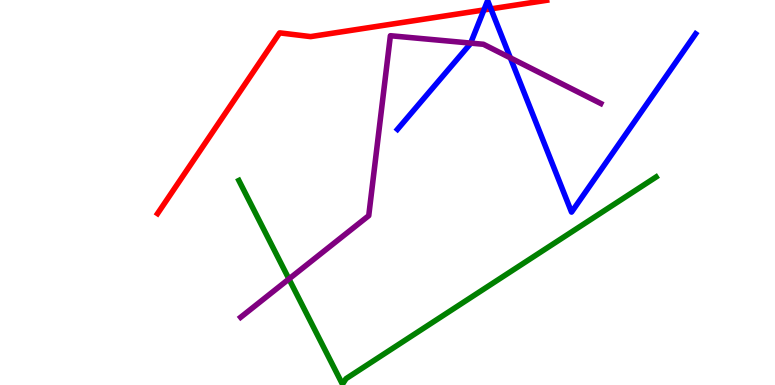[{'lines': ['blue', 'red'], 'intersections': [{'x': 6.24, 'y': 9.74}, {'x': 6.33, 'y': 9.77}]}, {'lines': ['green', 'red'], 'intersections': []}, {'lines': ['purple', 'red'], 'intersections': []}, {'lines': ['blue', 'green'], 'intersections': []}, {'lines': ['blue', 'purple'], 'intersections': [{'x': 6.07, 'y': 8.88}, {'x': 6.59, 'y': 8.5}]}, {'lines': ['green', 'purple'], 'intersections': [{'x': 3.73, 'y': 2.75}]}]